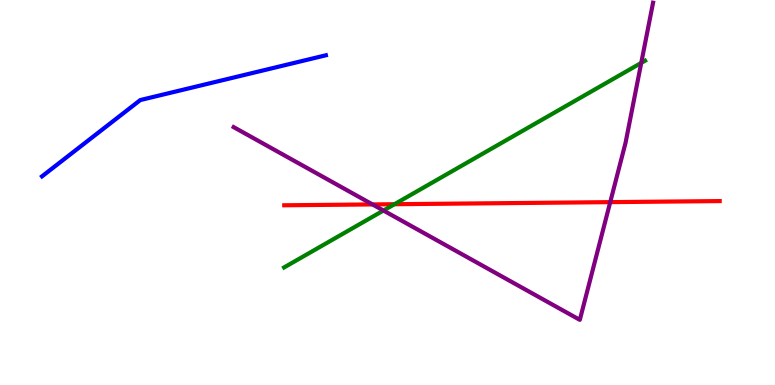[{'lines': ['blue', 'red'], 'intersections': []}, {'lines': ['green', 'red'], 'intersections': [{'x': 5.09, 'y': 4.7}]}, {'lines': ['purple', 'red'], 'intersections': [{'x': 4.81, 'y': 4.69}, {'x': 7.87, 'y': 4.75}]}, {'lines': ['blue', 'green'], 'intersections': []}, {'lines': ['blue', 'purple'], 'intersections': []}, {'lines': ['green', 'purple'], 'intersections': [{'x': 4.95, 'y': 4.53}, {'x': 8.27, 'y': 8.37}]}]